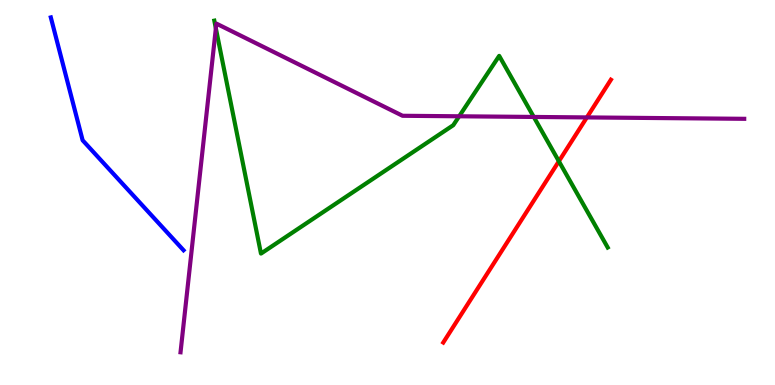[{'lines': ['blue', 'red'], 'intersections': []}, {'lines': ['green', 'red'], 'intersections': [{'x': 7.21, 'y': 5.81}]}, {'lines': ['purple', 'red'], 'intersections': [{'x': 7.57, 'y': 6.95}]}, {'lines': ['blue', 'green'], 'intersections': []}, {'lines': ['blue', 'purple'], 'intersections': []}, {'lines': ['green', 'purple'], 'intersections': [{'x': 2.79, 'y': 9.26}, {'x': 5.92, 'y': 6.98}, {'x': 6.89, 'y': 6.96}]}]